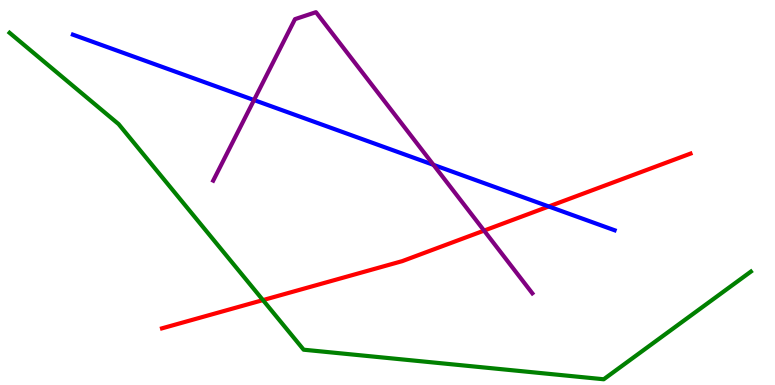[{'lines': ['blue', 'red'], 'intersections': [{'x': 7.08, 'y': 4.64}]}, {'lines': ['green', 'red'], 'intersections': [{'x': 3.39, 'y': 2.21}]}, {'lines': ['purple', 'red'], 'intersections': [{'x': 6.25, 'y': 4.01}]}, {'lines': ['blue', 'green'], 'intersections': []}, {'lines': ['blue', 'purple'], 'intersections': [{'x': 3.28, 'y': 7.4}, {'x': 5.59, 'y': 5.72}]}, {'lines': ['green', 'purple'], 'intersections': []}]